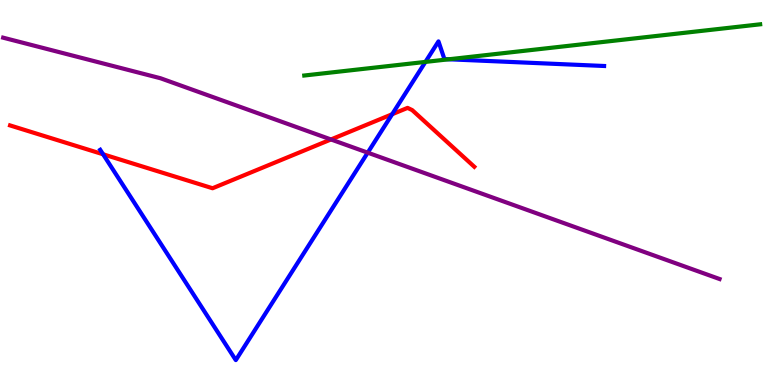[{'lines': ['blue', 'red'], 'intersections': [{'x': 1.33, 'y': 5.99}, {'x': 5.06, 'y': 7.03}]}, {'lines': ['green', 'red'], 'intersections': []}, {'lines': ['purple', 'red'], 'intersections': [{'x': 4.27, 'y': 6.38}]}, {'lines': ['blue', 'green'], 'intersections': [{'x': 5.49, 'y': 8.39}, {'x': 5.79, 'y': 8.46}]}, {'lines': ['blue', 'purple'], 'intersections': [{'x': 4.74, 'y': 6.03}]}, {'lines': ['green', 'purple'], 'intersections': []}]